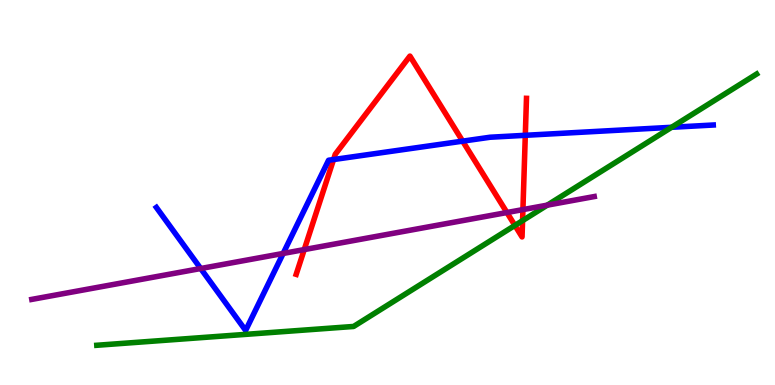[{'lines': ['blue', 'red'], 'intersections': [{'x': 4.3, 'y': 5.86}, {'x': 5.97, 'y': 6.33}, {'x': 6.78, 'y': 6.49}]}, {'lines': ['green', 'red'], 'intersections': [{'x': 6.64, 'y': 4.14}, {'x': 6.74, 'y': 4.27}]}, {'lines': ['purple', 'red'], 'intersections': [{'x': 3.93, 'y': 3.52}, {'x': 6.54, 'y': 4.48}, {'x': 6.75, 'y': 4.56}]}, {'lines': ['blue', 'green'], 'intersections': [{'x': 8.67, 'y': 6.69}]}, {'lines': ['blue', 'purple'], 'intersections': [{'x': 2.59, 'y': 3.03}, {'x': 3.65, 'y': 3.42}]}, {'lines': ['green', 'purple'], 'intersections': [{'x': 7.06, 'y': 4.67}]}]